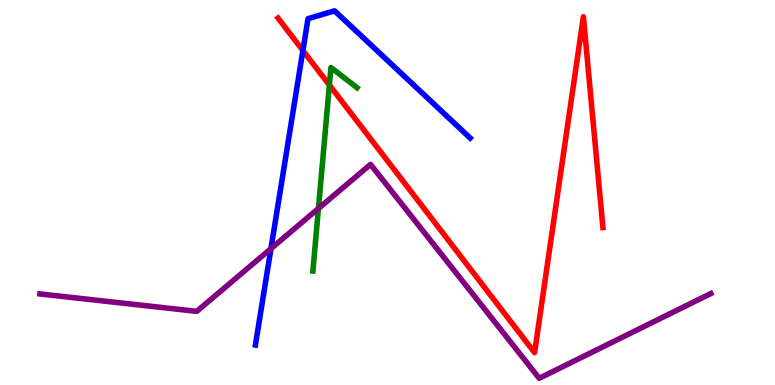[{'lines': ['blue', 'red'], 'intersections': [{'x': 3.91, 'y': 8.69}]}, {'lines': ['green', 'red'], 'intersections': [{'x': 4.25, 'y': 7.79}]}, {'lines': ['purple', 'red'], 'intersections': []}, {'lines': ['blue', 'green'], 'intersections': []}, {'lines': ['blue', 'purple'], 'intersections': [{'x': 3.5, 'y': 3.54}]}, {'lines': ['green', 'purple'], 'intersections': [{'x': 4.11, 'y': 4.59}]}]